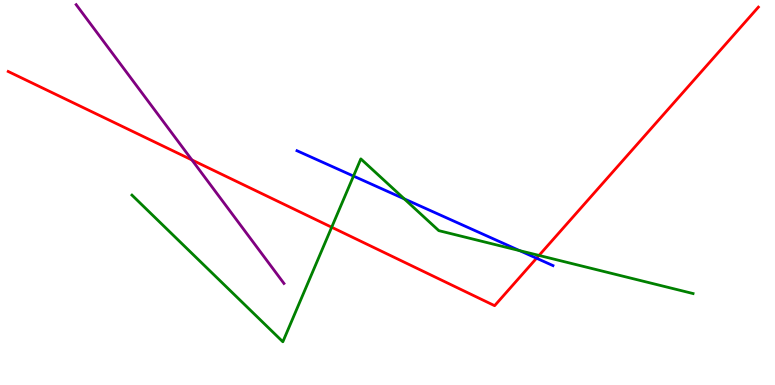[{'lines': ['blue', 'red'], 'intersections': [{'x': 6.92, 'y': 3.29}]}, {'lines': ['green', 'red'], 'intersections': [{'x': 4.28, 'y': 4.1}, {'x': 6.96, 'y': 3.37}]}, {'lines': ['purple', 'red'], 'intersections': [{'x': 2.48, 'y': 5.85}]}, {'lines': ['blue', 'green'], 'intersections': [{'x': 4.56, 'y': 5.43}, {'x': 5.22, 'y': 4.83}, {'x': 6.71, 'y': 3.49}]}, {'lines': ['blue', 'purple'], 'intersections': []}, {'lines': ['green', 'purple'], 'intersections': []}]